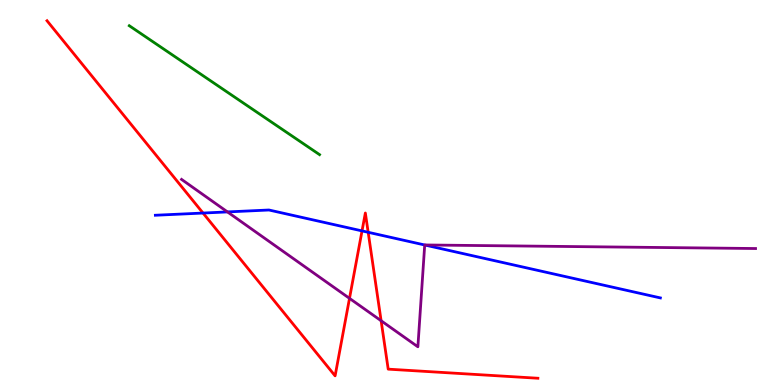[{'lines': ['blue', 'red'], 'intersections': [{'x': 2.62, 'y': 4.47}, {'x': 4.67, 'y': 4.0}, {'x': 4.75, 'y': 3.97}]}, {'lines': ['green', 'red'], 'intersections': []}, {'lines': ['purple', 'red'], 'intersections': [{'x': 4.51, 'y': 2.25}, {'x': 4.92, 'y': 1.67}]}, {'lines': ['blue', 'green'], 'intersections': []}, {'lines': ['blue', 'purple'], 'intersections': [{'x': 2.94, 'y': 4.5}, {'x': 5.48, 'y': 3.64}]}, {'lines': ['green', 'purple'], 'intersections': []}]